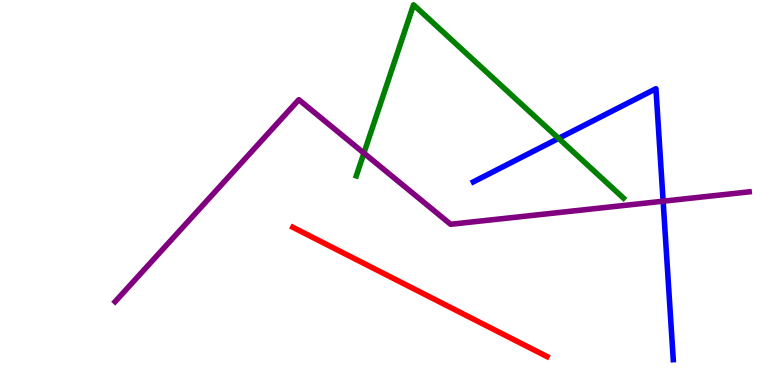[{'lines': ['blue', 'red'], 'intersections': []}, {'lines': ['green', 'red'], 'intersections': []}, {'lines': ['purple', 'red'], 'intersections': []}, {'lines': ['blue', 'green'], 'intersections': [{'x': 7.21, 'y': 6.41}]}, {'lines': ['blue', 'purple'], 'intersections': [{'x': 8.56, 'y': 4.77}]}, {'lines': ['green', 'purple'], 'intersections': [{'x': 4.7, 'y': 6.02}]}]